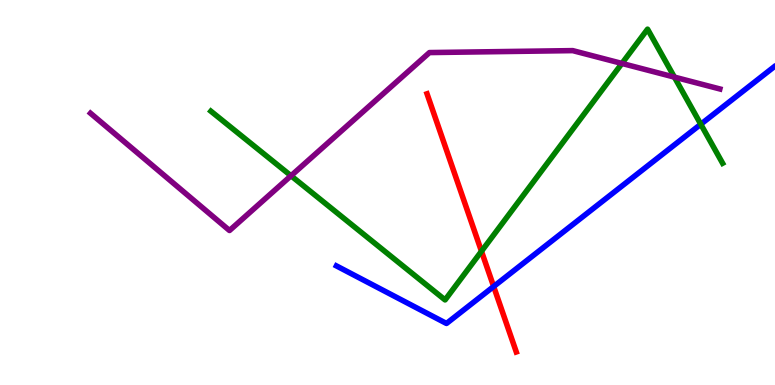[{'lines': ['blue', 'red'], 'intersections': [{'x': 6.37, 'y': 2.56}]}, {'lines': ['green', 'red'], 'intersections': [{'x': 6.21, 'y': 3.47}]}, {'lines': ['purple', 'red'], 'intersections': []}, {'lines': ['blue', 'green'], 'intersections': [{'x': 9.04, 'y': 6.77}]}, {'lines': ['blue', 'purple'], 'intersections': []}, {'lines': ['green', 'purple'], 'intersections': [{'x': 3.76, 'y': 5.43}, {'x': 8.02, 'y': 8.35}, {'x': 8.7, 'y': 8.0}]}]